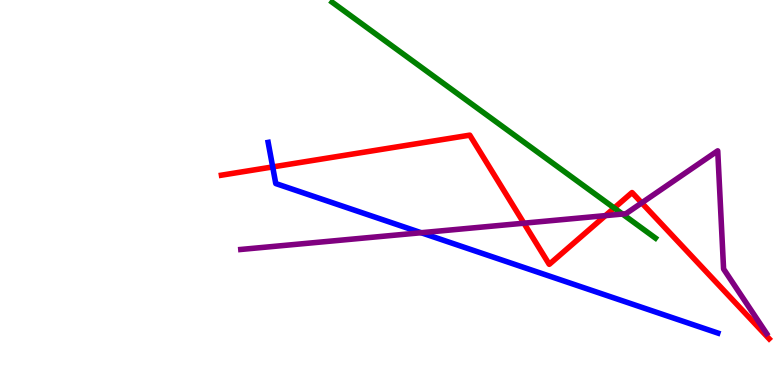[{'lines': ['blue', 'red'], 'intersections': [{'x': 3.52, 'y': 5.66}]}, {'lines': ['green', 'red'], 'intersections': [{'x': 7.93, 'y': 4.6}]}, {'lines': ['purple', 'red'], 'intersections': [{'x': 6.76, 'y': 4.2}, {'x': 7.81, 'y': 4.4}, {'x': 8.28, 'y': 4.73}]}, {'lines': ['blue', 'green'], 'intersections': []}, {'lines': ['blue', 'purple'], 'intersections': [{'x': 5.43, 'y': 3.96}]}, {'lines': ['green', 'purple'], 'intersections': [{'x': 8.03, 'y': 4.44}]}]